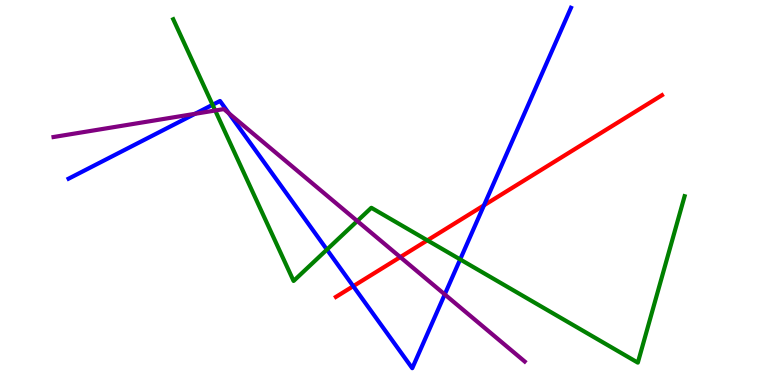[{'lines': ['blue', 'red'], 'intersections': [{'x': 4.56, 'y': 2.57}, {'x': 6.25, 'y': 4.67}]}, {'lines': ['green', 'red'], 'intersections': [{'x': 5.51, 'y': 3.76}]}, {'lines': ['purple', 'red'], 'intersections': [{'x': 5.16, 'y': 3.32}]}, {'lines': ['blue', 'green'], 'intersections': [{'x': 2.74, 'y': 7.28}, {'x': 4.22, 'y': 3.52}, {'x': 5.94, 'y': 3.26}]}, {'lines': ['blue', 'purple'], 'intersections': [{'x': 2.52, 'y': 7.04}, {'x': 2.95, 'y': 7.06}, {'x': 5.74, 'y': 2.35}]}, {'lines': ['green', 'purple'], 'intersections': [{'x': 2.78, 'y': 7.13}, {'x': 4.61, 'y': 4.26}]}]